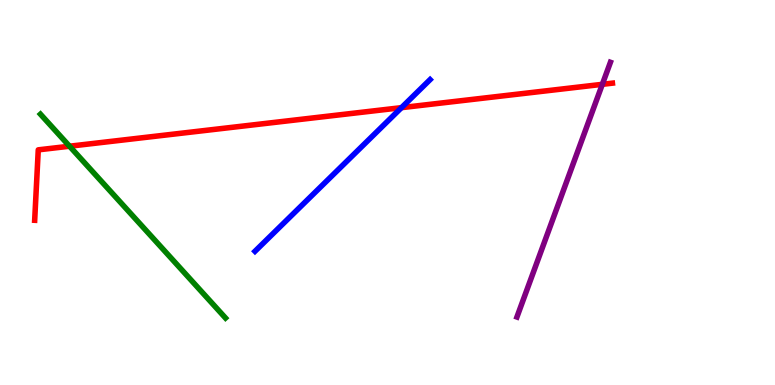[{'lines': ['blue', 'red'], 'intersections': [{'x': 5.18, 'y': 7.2}]}, {'lines': ['green', 'red'], 'intersections': [{'x': 0.897, 'y': 6.2}]}, {'lines': ['purple', 'red'], 'intersections': [{'x': 7.77, 'y': 7.81}]}, {'lines': ['blue', 'green'], 'intersections': []}, {'lines': ['blue', 'purple'], 'intersections': []}, {'lines': ['green', 'purple'], 'intersections': []}]